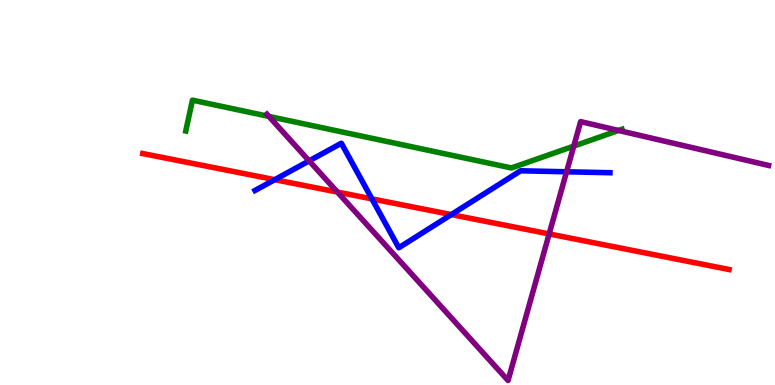[{'lines': ['blue', 'red'], 'intersections': [{'x': 3.55, 'y': 5.33}, {'x': 4.8, 'y': 4.83}, {'x': 5.82, 'y': 4.43}]}, {'lines': ['green', 'red'], 'intersections': []}, {'lines': ['purple', 'red'], 'intersections': [{'x': 4.35, 'y': 5.01}, {'x': 7.09, 'y': 3.92}]}, {'lines': ['blue', 'green'], 'intersections': []}, {'lines': ['blue', 'purple'], 'intersections': [{'x': 3.99, 'y': 5.82}, {'x': 7.31, 'y': 5.54}]}, {'lines': ['green', 'purple'], 'intersections': [{'x': 3.47, 'y': 6.98}, {'x': 7.4, 'y': 6.2}, {'x': 7.98, 'y': 6.61}]}]